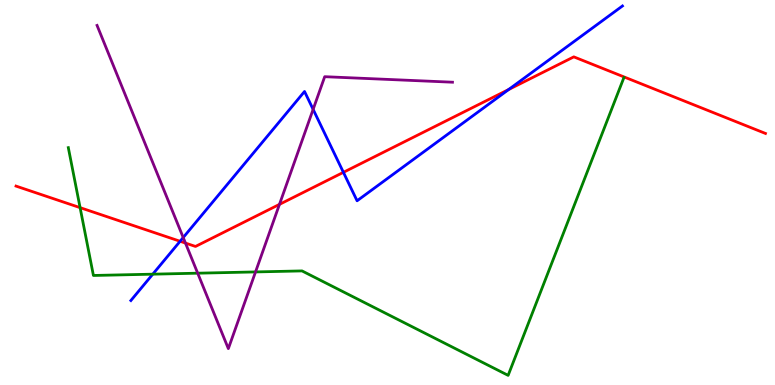[{'lines': ['blue', 'red'], 'intersections': [{'x': 2.32, 'y': 3.73}, {'x': 4.43, 'y': 5.52}, {'x': 6.56, 'y': 7.67}]}, {'lines': ['green', 'red'], 'intersections': [{'x': 1.03, 'y': 4.61}]}, {'lines': ['purple', 'red'], 'intersections': [{'x': 2.39, 'y': 3.69}, {'x': 3.61, 'y': 4.69}]}, {'lines': ['blue', 'green'], 'intersections': [{'x': 1.97, 'y': 2.88}]}, {'lines': ['blue', 'purple'], 'intersections': [{'x': 2.36, 'y': 3.83}, {'x': 4.04, 'y': 7.16}]}, {'lines': ['green', 'purple'], 'intersections': [{'x': 2.55, 'y': 2.9}, {'x': 3.3, 'y': 2.94}]}]